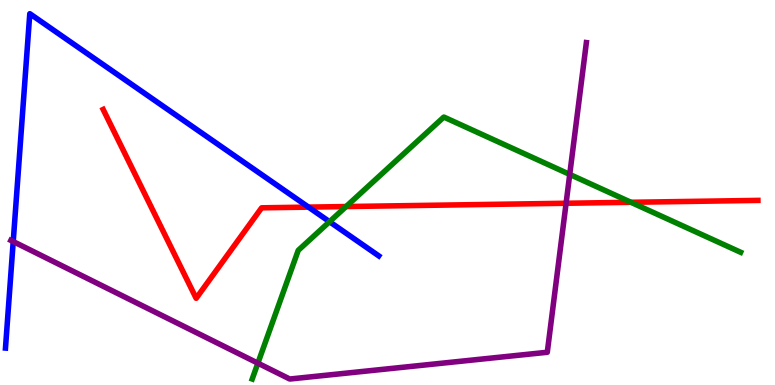[{'lines': ['blue', 'red'], 'intersections': [{'x': 3.98, 'y': 4.62}]}, {'lines': ['green', 'red'], 'intersections': [{'x': 4.47, 'y': 4.63}, {'x': 8.14, 'y': 4.75}]}, {'lines': ['purple', 'red'], 'intersections': [{'x': 7.3, 'y': 4.72}]}, {'lines': ['blue', 'green'], 'intersections': [{'x': 4.25, 'y': 4.24}]}, {'lines': ['blue', 'purple'], 'intersections': [{'x': 0.171, 'y': 3.73}]}, {'lines': ['green', 'purple'], 'intersections': [{'x': 3.33, 'y': 0.567}, {'x': 7.35, 'y': 5.47}]}]